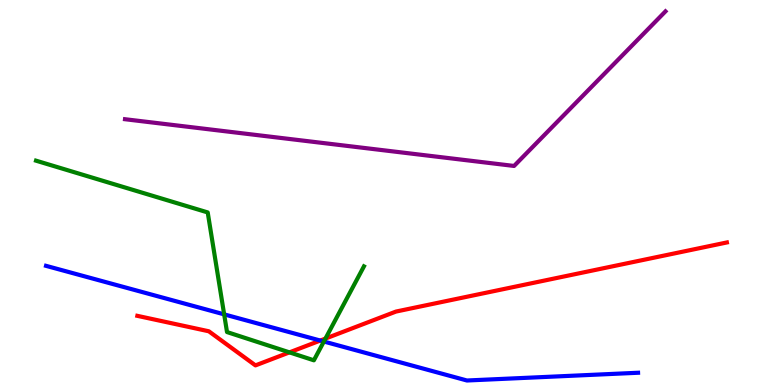[{'lines': ['blue', 'red'], 'intersections': [{'x': 4.13, 'y': 1.15}]}, {'lines': ['green', 'red'], 'intersections': [{'x': 3.73, 'y': 0.848}, {'x': 4.2, 'y': 1.21}]}, {'lines': ['purple', 'red'], 'intersections': []}, {'lines': ['blue', 'green'], 'intersections': [{'x': 2.89, 'y': 1.83}, {'x': 4.18, 'y': 1.13}]}, {'lines': ['blue', 'purple'], 'intersections': []}, {'lines': ['green', 'purple'], 'intersections': []}]